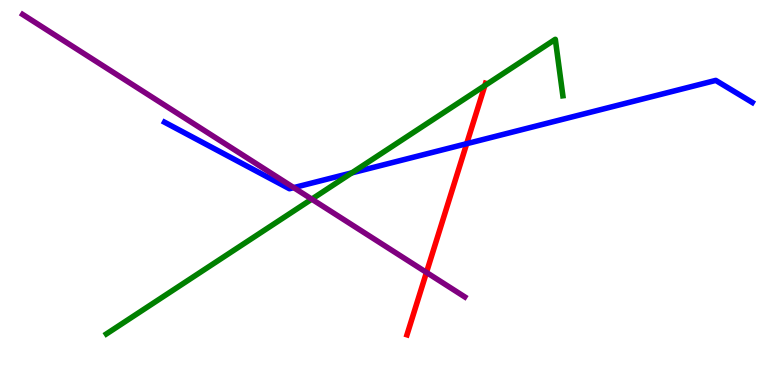[{'lines': ['blue', 'red'], 'intersections': [{'x': 6.02, 'y': 6.27}]}, {'lines': ['green', 'red'], 'intersections': [{'x': 6.26, 'y': 7.78}]}, {'lines': ['purple', 'red'], 'intersections': [{'x': 5.5, 'y': 2.92}]}, {'lines': ['blue', 'green'], 'intersections': [{'x': 4.54, 'y': 5.51}]}, {'lines': ['blue', 'purple'], 'intersections': [{'x': 3.79, 'y': 5.13}]}, {'lines': ['green', 'purple'], 'intersections': [{'x': 4.02, 'y': 4.83}]}]